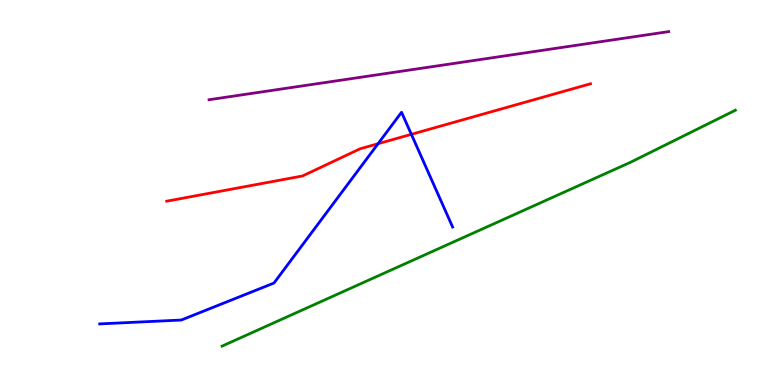[{'lines': ['blue', 'red'], 'intersections': [{'x': 4.88, 'y': 6.27}, {'x': 5.31, 'y': 6.51}]}, {'lines': ['green', 'red'], 'intersections': []}, {'lines': ['purple', 'red'], 'intersections': []}, {'lines': ['blue', 'green'], 'intersections': []}, {'lines': ['blue', 'purple'], 'intersections': []}, {'lines': ['green', 'purple'], 'intersections': []}]